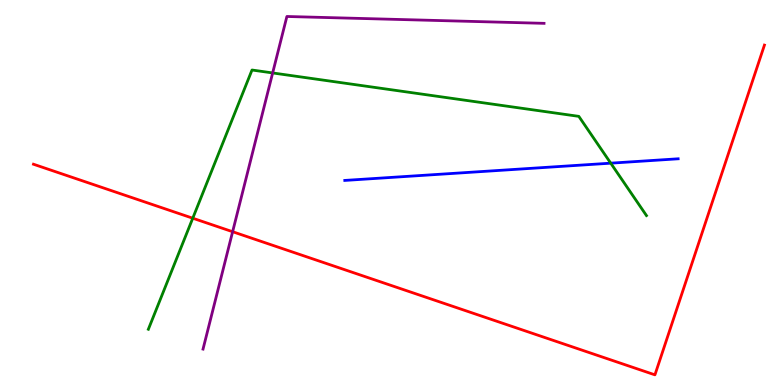[{'lines': ['blue', 'red'], 'intersections': []}, {'lines': ['green', 'red'], 'intersections': [{'x': 2.49, 'y': 4.33}]}, {'lines': ['purple', 'red'], 'intersections': [{'x': 3.0, 'y': 3.98}]}, {'lines': ['blue', 'green'], 'intersections': [{'x': 7.88, 'y': 5.76}]}, {'lines': ['blue', 'purple'], 'intersections': []}, {'lines': ['green', 'purple'], 'intersections': [{'x': 3.52, 'y': 8.11}]}]